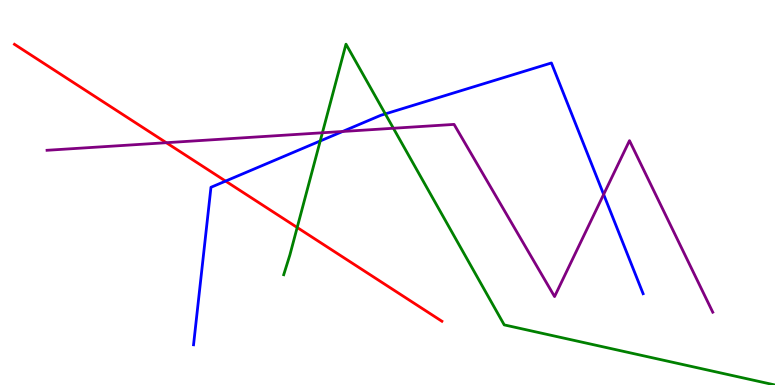[{'lines': ['blue', 'red'], 'intersections': [{'x': 2.91, 'y': 5.3}]}, {'lines': ['green', 'red'], 'intersections': [{'x': 3.83, 'y': 4.09}]}, {'lines': ['purple', 'red'], 'intersections': [{'x': 2.15, 'y': 6.29}]}, {'lines': ['blue', 'green'], 'intersections': [{'x': 4.13, 'y': 6.34}, {'x': 4.97, 'y': 7.04}]}, {'lines': ['blue', 'purple'], 'intersections': [{'x': 4.42, 'y': 6.58}, {'x': 7.79, 'y': 4.95}]}, {'lines': ['green', 'purple'], 'intersections': [{'x': 4.16, 'y': 6.55}, {'x': 5.08, 'y': 6.67}]}]